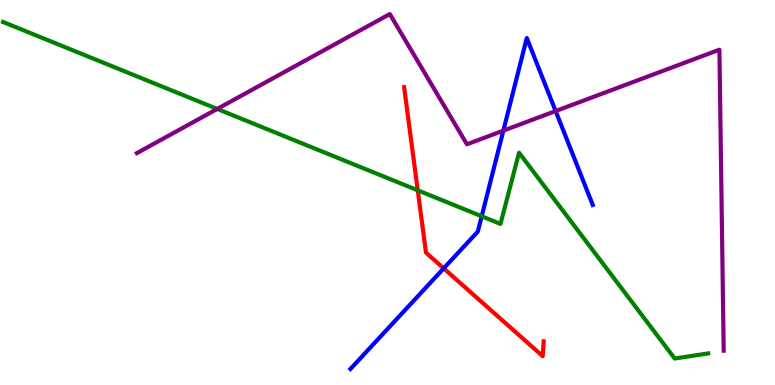[{'lines': ['blue', 'red'], 'intersections': [{'x': 5.73, 'y': 3.03}]}, {'lines': ['green', 'red'], 'intersections': [{'x': 5.39, 'y': 5.06}]}, {'lines': ['purple', 'red'], 'intersections': []}, {'lines': ['blue', 'green'], 'intersections': [{'x': 6.22, 'y': 4.38}]}, {'lines': ['blue', 'purple'], 'intersections': [{'x': 6.49, 'y': 6.61}, {'x': 7.17, 'y': 7.12}]}, {'lines': ['green', 'purple'], 'intersections': [{'x': 2.8, 'y': 7.17}]}]